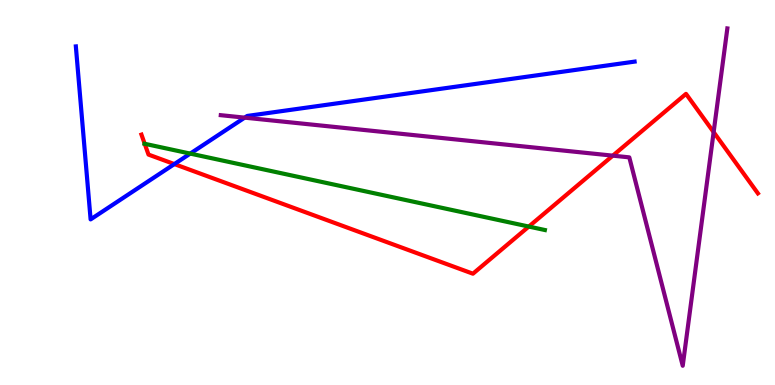[{'lines': ['blue', 'red'], 'intersections': [{'x': 2.25, 'y': 5.74}]}, {'lines': ['green', 'red'], 'intersections': [{'x': 1.87, 'y': 6.27}, {'x': 6.82, 'y': 4.12}]}, {'lines': ['purple', 'red'], 'intersections': [{'x': 7.91, 'y': 5.96}, {'x': 9.21, 'y': 6.57}]}, {'lines': ['blue', 'green'], 'intersections': [{'x': 2.45, 'y': 6.01}]}, {'lines': ['blue', 'purple'], 'intersections': [{'x': 3.16, 'y': 6.94}]}, {'lines': ['green', 'purple'], 'intersections': []}]